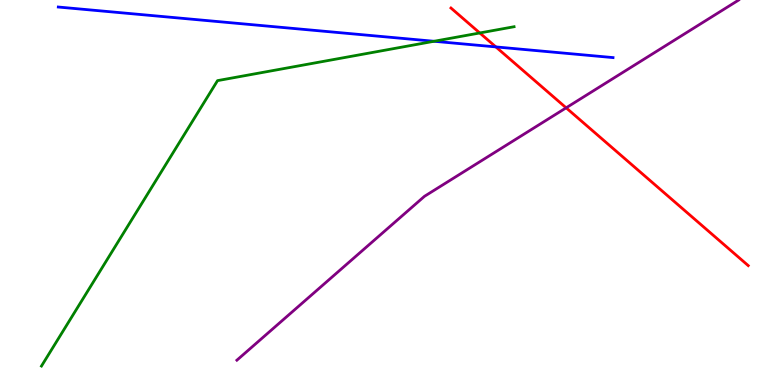[{'lines': ['blue', 'red'], 'intersections': [{'x': 6.4, 'y': 8.78}]}, {'lines': ['green', 'red'], 'intersections': [{'x': 6.19, 'y': 9.14}]}, {'lines': ['purple', 'red'], 'intersections': [{'x': 7.31, 'y': 7.2}]}, {'lines': ['blue', 'green'], 'intersections': [{'x': 5.6, 'y': 8.93}]}, {'lines': ['blue', 'purple'], 'intersections': []}, {'lines': ['green', 'purple'], 'intersections': []}]